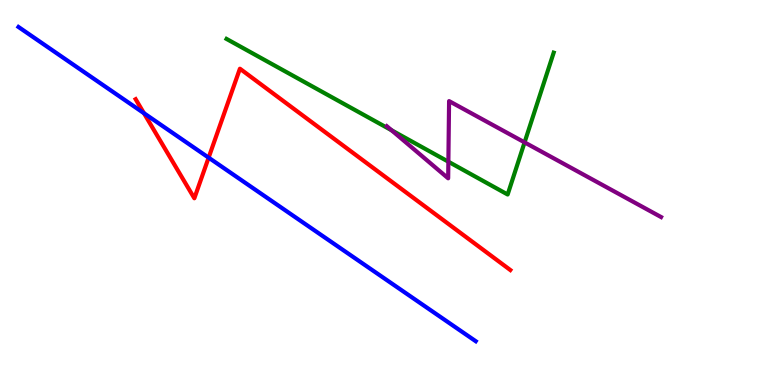[{'lines': ['blue', 'red'], 'intersections': [{'x': 1.86, 'y': 7.06}, {'x': 2.69, 'y': 5.91}]}, {'lines': ['green', 'red'], 'intersections': []}, {'lines': ['purple', 'red'], 'intersections': []}, {'lines': ['blue', 'green'], 'intersections': []}, {'lines': ['blue', 'purple'], 'intersections': []}, {'lines': ['green', 'purple'], 'intersections': [{'x': 5.05, 'y': 6.62}, {'x': 5.79, 'y': 5.8}, {'x': 6.77, 'y': 6.3}]}]